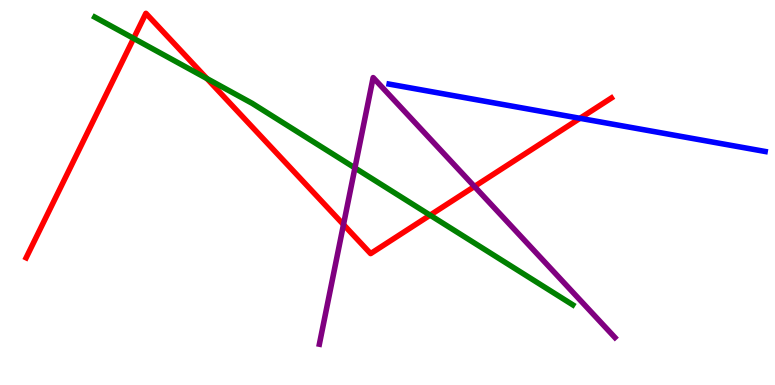[{'lines': ['blue', 'red'], 'intersections': [{'x': 7.48, 'y': 6.93}]}, {'lines': ['green', 'red'], 'intersections': [{'x': 1.72, 'y': 9.0}, {'x': 2.67, 'y': 7.96}, {'x': 5.55, 'y': 4.41}]}, {'lines': ['purple', 'red'], 'intersections': [{'x': 4.43, 'y': 4.17}, {'x': 6.12, 'y': 5.16}]}, {'lines': ['blue', 'green'], 'intersections': []}, {'lines': ['blue', 'purple'], 'intersections': []}, {'lines': ['green', 'purple'], 'intersections': [{'x': 4.58, 'y': 5.64}]}]